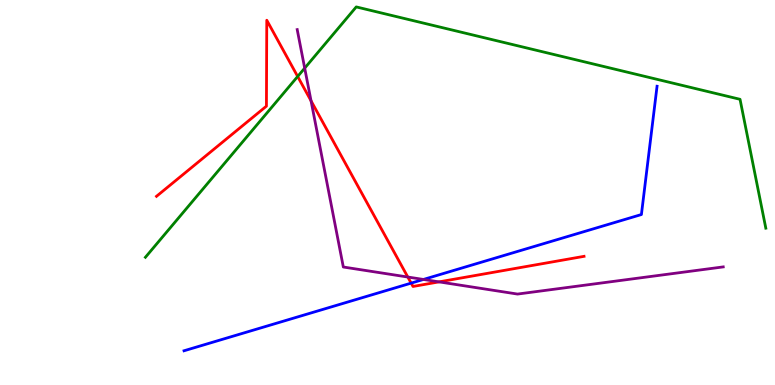[{'lines': ['blue', 'red'], 'intersections': [{'x': 5.31, 'y': 2.65}]}, {'lines': ['green', 'red'], 'intersections': [{'x': 3.84, 'y': 8.01}]}, {'lines': ['purple', 'red'], 'intersections': [{'x': 4.01, 'y': 7.38}, {'x': 5.26, 'y': 2.8}, {'x': 5.66, 'y': 2.68}]}, {'lines': ['blue', 'green'], 'intersections': []}, {'lines': ['blue', 'purple'], 'intersections': [{'x': 5.46, 'y': 2.74}]}, {'lines': ['green', 'purple'], 'intersections': [{'x': 3.93, 'y': 8.23}]}]